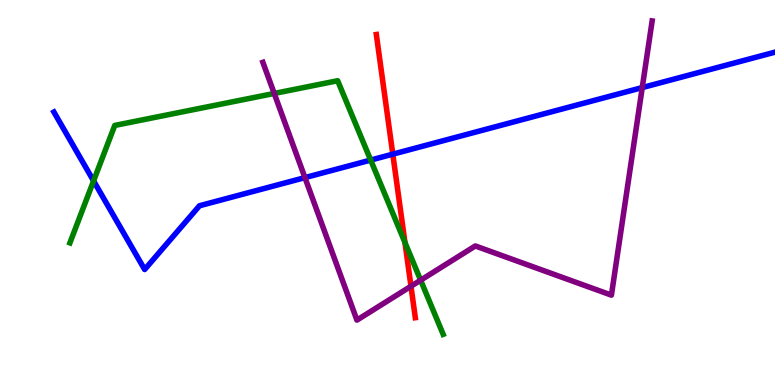[{'lines': ['blue', 'red'], 'intersections': [{'x': 5.07, 'y': 6.0}]}, {'lines': ['green', 'red'], 'intersections': [{'x': 5.23, 'y': 3.7}]}, {'lines': ['purple', 'red'], 'intersections': [{'x': 5.3, 'y': 2.56}]}, {'lines': ['blue', 'green'], 'intersections': [{'x': 1.21, 'y': 5.3}, {'x': 4.78, 'y': 5.84}]}, {'lines': ['blue', 'purple'], 'intersections': [{'x': 3.93, 'y': 5.39}, {'x': 8.29, 'y': 7.72}]}, {'lines': ['green', 'purple'], 'intersections': [{'x': 3.54, 'y': 7.57}, {'x': 5.43, 'y': 2.72}]}]